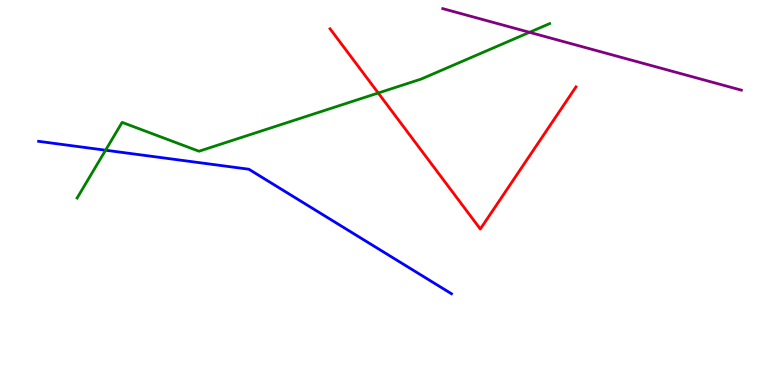[{'lines': ['blue', 'red'], 'intersections': []}, {'lines': ['green', 'red'], 'intersections': [{'x': 4.88, 'y': 7.58}]}, {'lines': ['purple', 'red'], 'intersections': []}, {'lines': ['blue', 'green'], 'intersections': [{'x': 1.36, 'y': 6.1}]}, {'lines': ['blue', 'purple'], 'intersections': []}, {'lines': ['green', 'purple'], 'intersections': [{'x': 6.83, 'y': 9.16}]}]